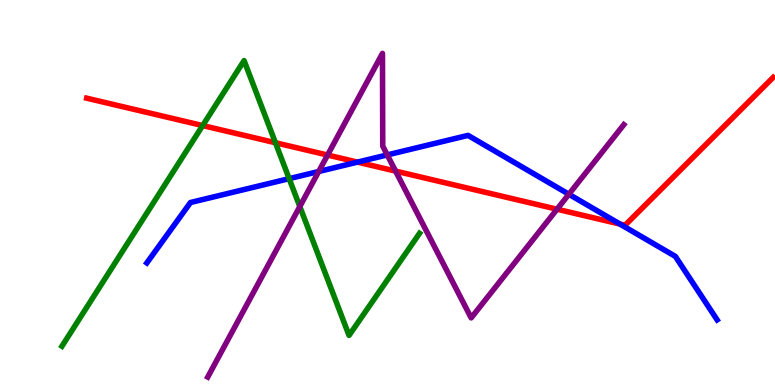[{'lines': ['blue', 'red'], 'intersections': [{'x': 4.61, 'y': 5.79}, {'x': 8.0, 'y': 4.18}]}, {'lines': ['green', 'red'], 'intersections': [{'x': 2.61, 'y': 6.74}, {'x': 3.55, 'y': 6.29}]}, {'lines': ['purple', 'red'], 'intersections': [{'x': 4.23, 'y': 5.97}, {'x': 5.1, 'y': 5.56}, {'x': 7.19, 'y': 4.57}]}, {'lines': ['blue', 'green'], 'intersections': [{'x': 3.73, 'y': 5.36}]}, {'lines': ['blue', 'purple'], 'intersections': [{'x': 4.11, 'y': 5.55}, {'x': 5.0, 'y': 5.98}, {'x': 7.34, 'y': 4.95}]}, {'lines': ['green', 'purple'], 'intersections': [{'x': 3.87, 'y': 4.64}]}]